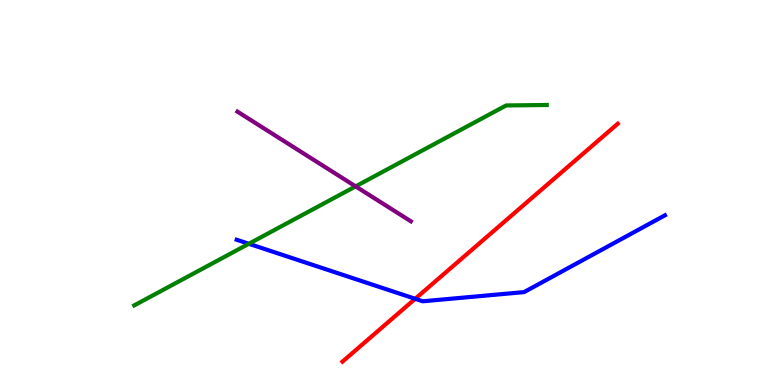[{'lines': ['blue', 'red'], 'intersections': [{'x': 5.36, 'y': 2.24}]}, {'lines': ['green', 'red'], 'intersections': []}, {'lines': ['purple', 'red'], 'intersections': []}, {'lines': ['blue', 'green'], 'intersections': [{'x': 3.21, 'y': 3.67}]}, {'lines': ['blue', 'purple'], 'intersections': []}, {'lines': ['green', 'purple'], 'intersections': [{'x': 4.59, 'y': 5.16}]}]